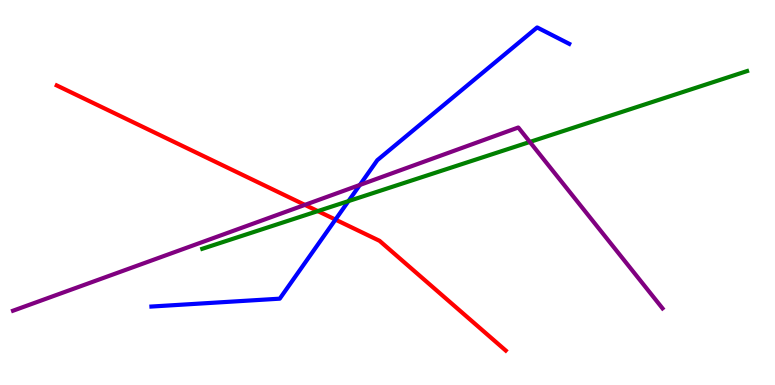[{'lines': ['blue', 'red'], 'intersections': [{'x': 4.33, 'y': 4.3}]}, {'lines': ['green', 'red'], 'intersections': [{'x': 4.1, 'y': 4.52}]}, {'lines': ['purple', 'red'], 'intersections': [{'x': 3.93, 'y': 4.68}]}, {'lines': ['blue', 'green'], 'intersections': [{'x': 4.5, 'y': 4.78}]}, {'lines': ['blue', 'purple'], 'intersections': [{'x': 4.64, 'y': 5.2}]}, {'lines': ['green', 'purple'], 'intersections': [{'x': 6.84, 'y': 6.31}]}]